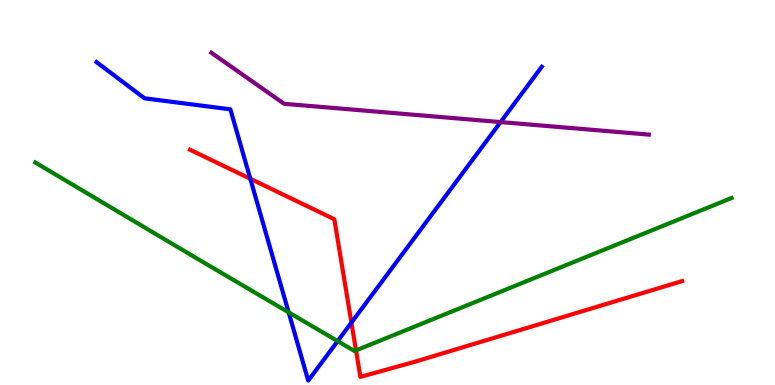[{'lines': ['blue', 'red'], 'intersections': [{'x': 3.23, 'y': 5.36}, {'x': 4.53, 'y': 1.62}]}, {'lines': ['green', 'red'], 'intersections': [{'x': 4.59, 'y': 0.899}]}, {'lines': ['purple', 'red'], 'intersections': []}, {'lines': ['blue', 'green'], 'intersections': [{'x': 3.72, 'y': 1.89}, {'x': 4.36, 'y': 1.14}]}, {'lines': ['blue', 'purple'], 'intersections': [{'x': 6.46, 'y': 6.83}]}, {'lines': ['green', 'purple'], 'intersections': []}]